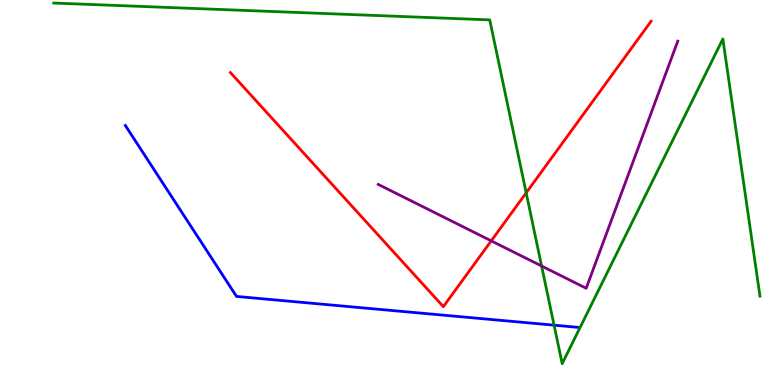[{'lines': ['blue', 'red'], 'intersections': []}, {'lines': ['green', 'red'], 'intersections': [{'x': 6.79, 'y': 4.99}]}, {'lines': ['purple', 'red'], 'intersections': [{'x': 6.34, 'y': 3.74}]}, {'lines': ['blue', 'green'], 'intersections': [{'x': 7.15, 'y': 1.55}]}, {'lines': ['blue', 'purple'], 'intersections': []}, {'lines': ['green', 'purple'], 'intersections': [{'x': 6.99, 'y': 3.09}]}]